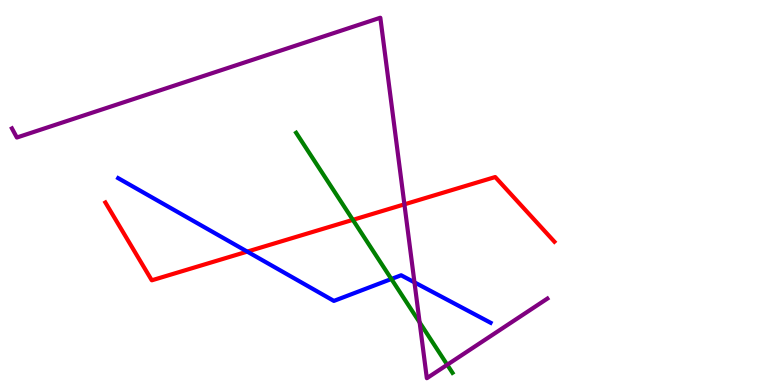[{'lines': ['blue', 'red'], 'intersections': [{'x': 3.19, 'y': 3.46}]}, {'lines': ['green', 'red'], 'intersections': [{'x': 4.55, 'y': 4.29}]}, {'lines': ['purple', 'red'], 'intersections': [{'x': 5.22, 'y': 4.69}]}, {'lines': ['blue', 'green'], 'intersections': [{'x': 5.05, 'y': 2.75}]}, {'lines': ['blue', 'purple'], 'intersections': [{'x': 5.35, 'y': 2.67}]}, {'lines': ['green', 'purple'], 'intersections': [{'x': 5.41, 'y': 1.63}, {'x': 5.77, 'y': 0.526}]}]